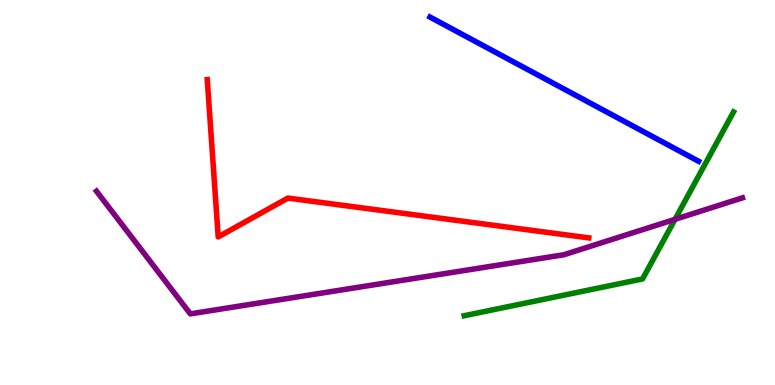[{'lines': ['blue', 'red'], 'intersections': []}, {'lines': ['green', 'red'], 'intersections': []}, {'lines': ['purple', 'red'], 'intersections': []}, {'lines': ['blue', 'green'], 'intersections': []}, {'lines': ['blue', 'purple'], 'intersections': []}, {'lines': ['green', 'purple'], 'intersections': [{'x': 8.71, 'y': 4.3}]}]